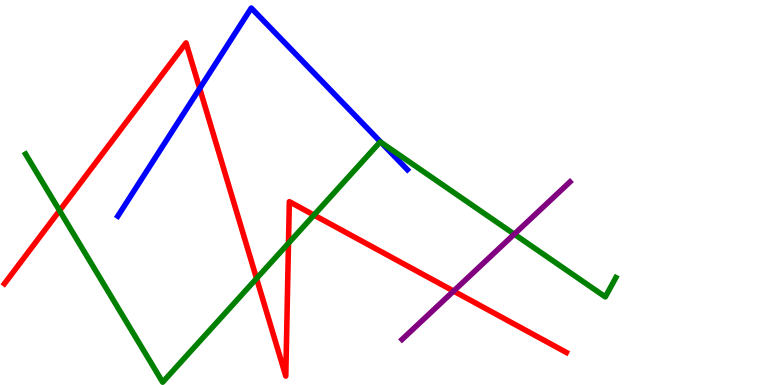[{'lines': ['blue', 'red'], 'intersections': [{'x': 2.58, 'y': 7.7}]}, {'lines': ['green', 'red'], 'intersections': [{'x': 0.769, 'y': 4.53}, {'x': 3.31, 'y': 2.77}, {'x': 3.72, 'y': 3.68}, {'x': 4.05, 'y': 4.41}]}, {'lines': ['purple', 'red'], 'intersections': [{'x': 5.85, 'y': 2.44}]}, {'lines': ['blue', 'green'], 'intersections': [{'x': 4.92, 'y': 6.3}]}, {'lines': ['blue', 'purple'], 'intersections': []}, {'lines': ['green', 'purple'], 'intersections': [{'x': 6.64, 'y': 3.92}]}]